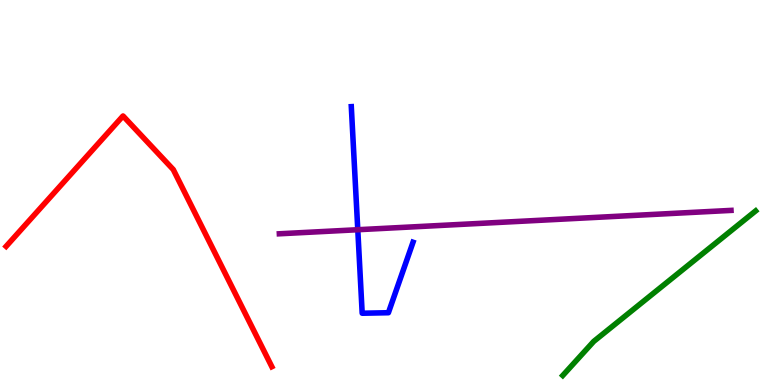[{'lines': ['blue', 'red'], 'intersections': []}, {'lines': ['green', 'red'], 'intersections': []}, {'lines': ['purple', 'red'], 'intersections': []}, {'lines': ['blue', 'green'], 'intersections': []}, {'lines': ['blue', 'purple'], 'intersections': [{'x': 4.62, 'y': 4.03}]}, {'lines': ['green', 'purple'], 'intersections': []}]